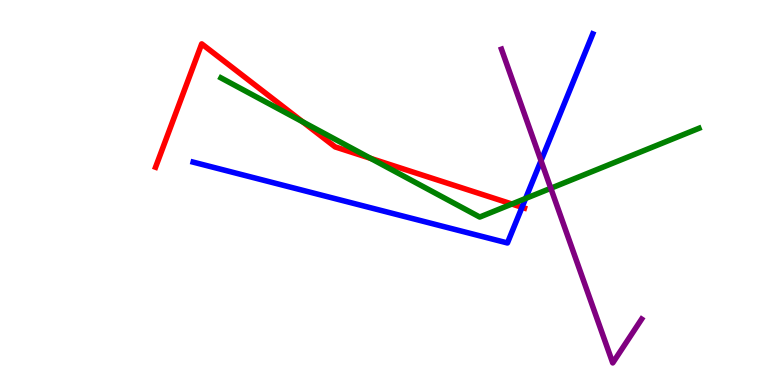[{'lines': ['blue', 'red'], 'intersections': [{'x': 6.74, 'y': 4.62}]}, {'lines': ['green', 'red'], 'intersections': [{'x': 3.91, 'y': 6.84}, {'x': 4.78, 'y': 5.89}, {'x': 6.6, 'y': 4.7}]}, {'lines': ['purple', 'red'], 'intersections': []}, {'lines': ['blue', 'green'], 'intersections': [{'x': 6.78, 'y': 4.84}]}, {'lines': ['blue', 'purple'], 'intersections': [{'x': 6.98, 'y': 5.83}]}, {'lines': ['green', 'purple'], 'intersections': [{'x': 7.11, 'y': 5.11}]}]